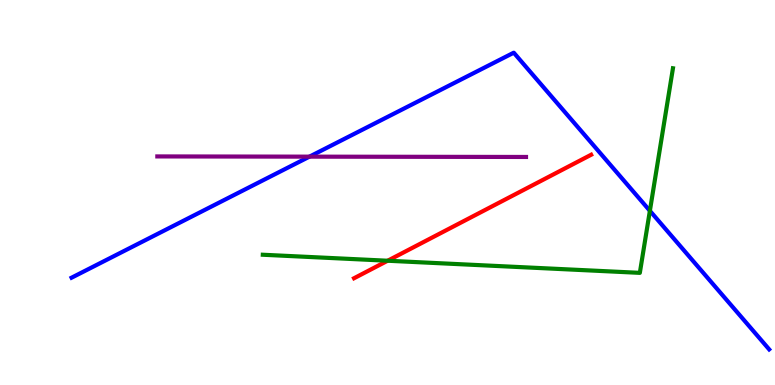[{'lines': ['blue', 'red'], 'intersections': []}, {'lines': ['green', 'red'], 'intersections': [{'x': 5.0, 'y': 3.23}]}, {'lines': ['purple', 'red'], 'intersections': []}, {'lines': ['blue', 'green'], 'intersections': [{'x': 8.39, 'y': 4.52}]}, {'lines': ['blue', 'purple'], 'intersections': [{'x': 3.99, 'y': 5.93}]}, {'lines': ['green', 'purple'], 'intersections': []}]